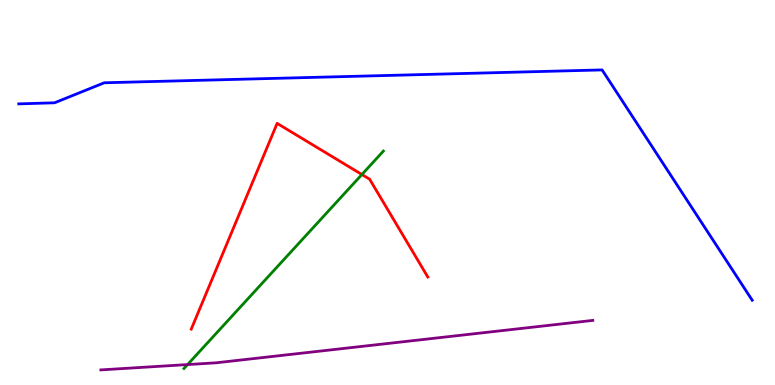[{'lines': ['blue', 'red'], 'intersections': []}, {'lines': ['green', 'red'], 'intersections': [{'x': 4.67, 'y': 5.47}]}, {'lines': ['purple', 'red'], 'intersections': []}, {'lines': ['blue', 'green'], 'intersections': []}, {'lines': ['blue', 'purple'], 'intersections': []}, {'lines': ['green', 'purple'], 'intersections': [{'x': 2.42, 'y': 0.531}]}]